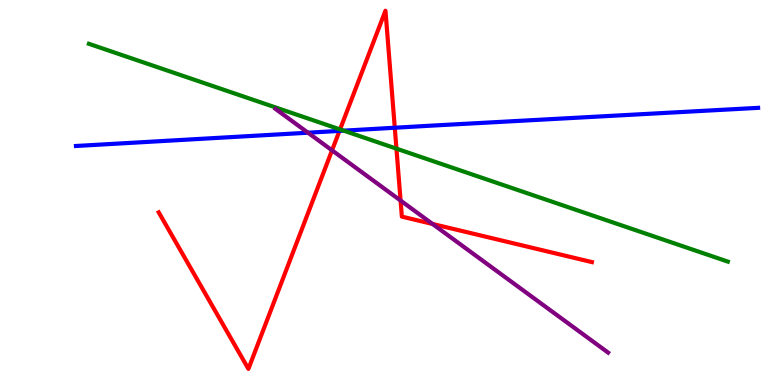[{'lines': ['blue', 'red'], 'intersections': [{'x': 4.38, 'y': 6.6}, {'x': 5.09, 'y': 6.68}]}, {'lines': ['green', 'red'], 'intersections': [{'x': 4.39, 'y': 6.64}, {'x': 5.12, 'y': 6.14}]}, {'lines': ['purple', 'red'], 'intersections': [{'x': 4.28, 'y': 6.1}, {'x': 5.17, 'y': 4.79}, {'x': 5.58, 'y': 4.18}]}, {'lines': ['blue', 'green'], 'intersections': [{'x': 4.43, 'y': 6.61}]}, {'lines': ['blue', 'purple'], 'intersections': [{'x': 3.97, 'y': 6.55}]}, {'lines': ['green', 'purple'], 'intersections': []}]